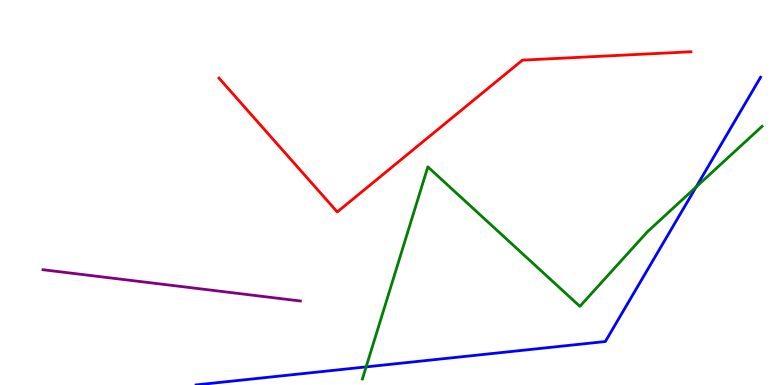[{'lines': ['blue', 'red'], 'intersections': []}, {'lines': ['green', 'red'], 'intersections': []}, {'lines': ['purple', 'red'], 'intersections': []}, {'lines': ['blue', 'green'], 'intersections': [{'x': 4.72, 'y': 0.47}, {'x': 8.98, 'y': 5.14}]}, {'lines': ['blue', 'purple'], 'intersections': []}, {'lines': ['green', 'purple'], 'intersections': []}]